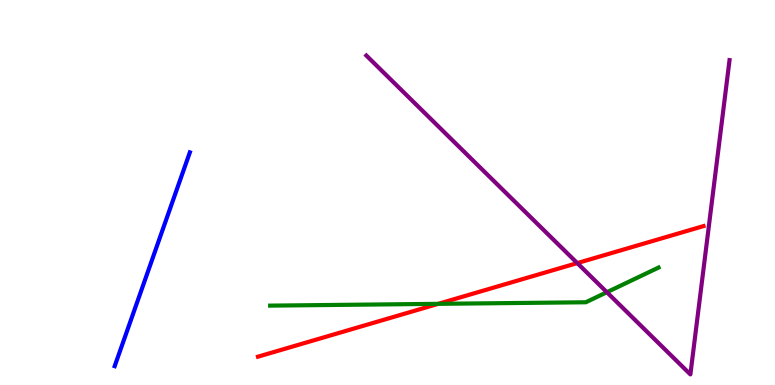[{'lines': ['blue', 'red'], 'intersections': []}, {'lines': ['green', 'red'], 'intersections': [{'x': 5.66, 'y': 2.11}]}, {'lines': ['purple', 'red'], 'intersections': [{'x': 7.45, 'y': 3.17}]}, {'lines': ['blue', 'green'], 'intersections': []}, {'lines': ['blue', 'purple'], 'intersections': []}, {'lines': ['green', 'purple'], 'intersections': [{'x': 7.83, 'y': 2.41}]}]